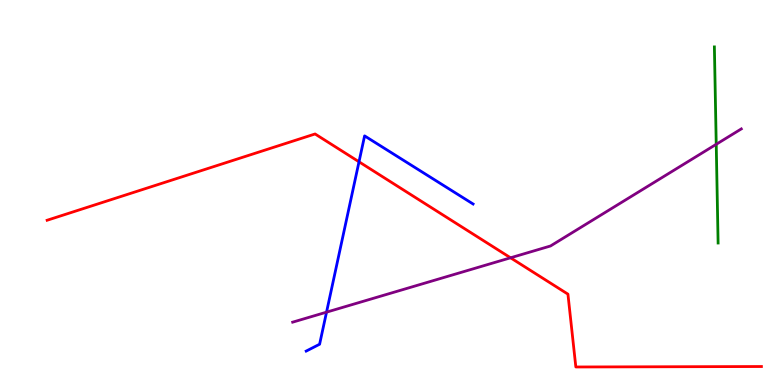[{'lines': ['blue', 'red'], 'intersections': [{'x': 4.63, 'y': 5.8}]}, {'lines': ['green', 'red'], 'intersections': []}, {'lines': ['purple', 'red'], 'intersections': [{'x': 6.59, 'y': 3.3}]}, {'lines': ['blue', 'green'], 'intersections': []}, {'lines': ['blue', 'purple'], 'intersections': [{'x': 4.21, 'y': 1.89}]}, {'lines': ['green', 'purple'], 'intersections': [{'x': 9.24, 'y': 6.25}]}]